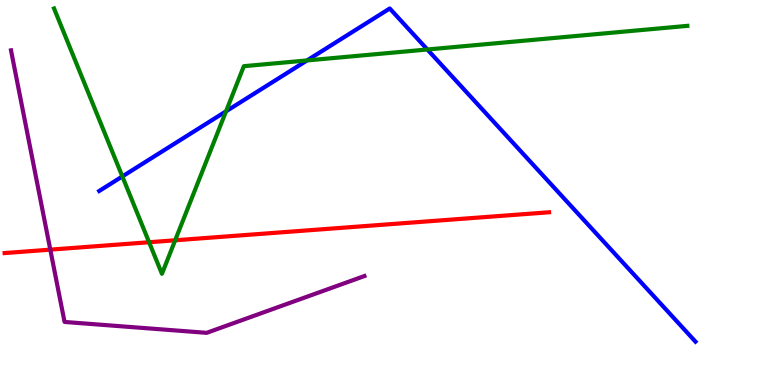[{'lines': ['blue', 'red'], 'intersections': []}, {'lines': ['green', 'red'], 'intersections': [{'x': 1.92, 'y': 3.71}, {'x': 2.26, 'y': 3.76}]}, {'lines': ['purple', 'red'], 'intersections': [{'x': 0.649, 'y': 3.52}]}, {'lines': ['blue', 'green'], 'intersections': [{'x': 1.58, 'y': 5.42}, {'x': 2.92, 'y': 7.11}, {'x': 3.96, 'y': 8.43}, {'x': 5.51, 'y': 8.71}]}, {'lines': ['blue', 'purple'], 'intersections': []}, {'lines': ['green', 'purple'], 'intersections': []}]